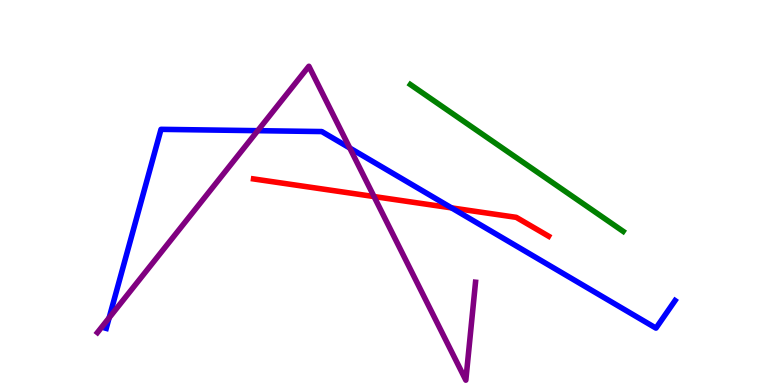[{'lines': ['blue', 'red'], 'intersections': [{'x': 5.83, 'y': 4.6}]}, {'lines': ['green', 'red'], 'intersections': []}, {'lines': ['purple', 'red'], 'intersections': [{'x': 4.83, 'y': 4.89}]}, {'lines': ['blue', 'green'], 'intersections': []}, {'lines': ['blue', 'purple'], 'intersections': [{'x': 1.41, 'y': 1.75}, {'x': 3.33, 'y': 6.61}, {'x': 4.51, 'y': 6.16}]}, {'lines': ['green', 'purple'], 'intersections': []}]